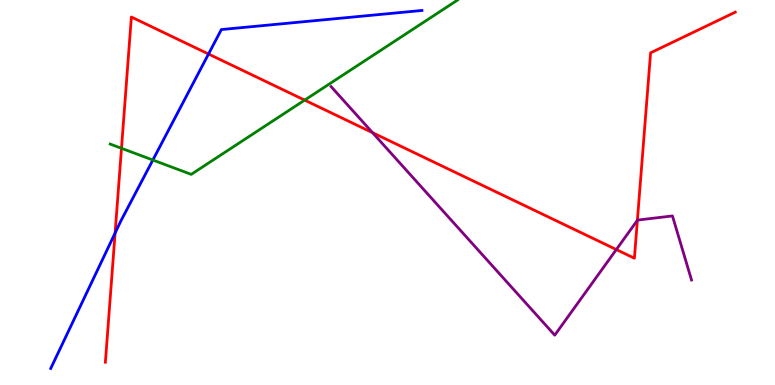[{'lines': ['blue', 'red'], 'intersections': [{'x': 1.49, 'y': 3.95}, {'x': 2.69, 'y': 8.6}]}, {'lines': ['green', 'red'], 'intersections': [{'x': 1.57, 'y': 6.15}, {'x': 3.93, 'y': 7.4}]}, {'lines': ['purple', 'red'], 'intersections': [{'x': 4.81, 'y': 6.55}, {'x': 7.95, 'y': 3.52}, {'x': 8.22, 'y': 4.28}]}, {'lines': ['blue', 'green'], 'intersections': [{'x': 1.97, 'y': 5.84}]}, {'lines': ['blue', 'purple'], 'intersections': []}, {'lines': ['green', 'purple'], 'intersections': []}]